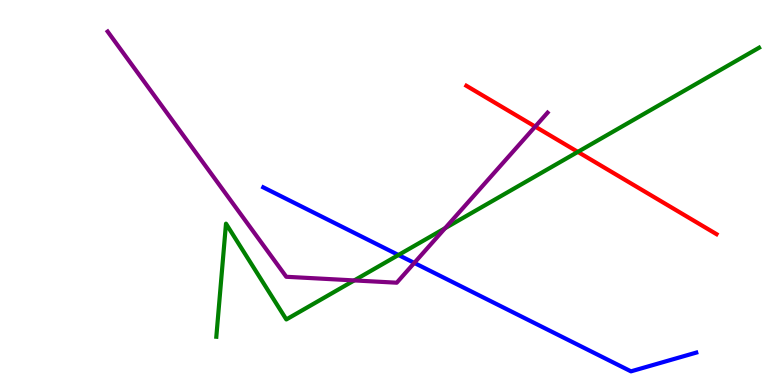[{'lines': ['blue', 'red'], 'intersections': []}, {'lines': ['green', 'red'], 'intersections': [{'x': 7.46, 'y': 6.05}]}, {'lines': ['purple', 'red'], 'intersections': [{'x': 6.91, 'y': 6.71}]}, {'lines': ['blue', 'green'], 'intersections': [{'x': 5.14, 'y': 3.38}]}, {'lines': ['blue', 'purple'], 'intersections': [{'x': 5.35, 'y': 3.17}]}, {'lines': ['green', 'purple'], 'intersections': [{'x': 4.57, 'y': 2.72}, {'x': 5.74, 'y': 4.07}]}]